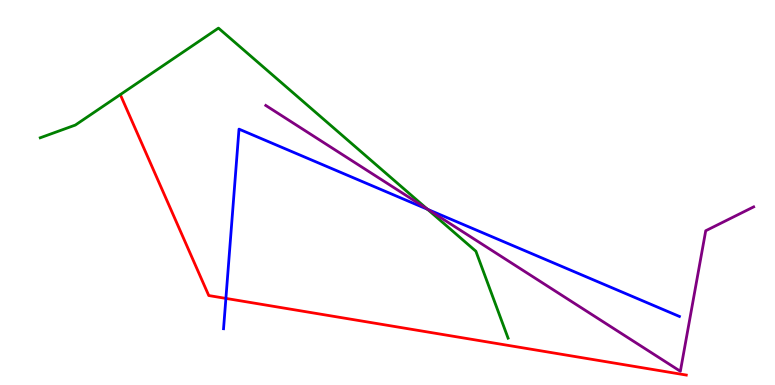[{'lines': ['blue', 'red'], 'intersections': [{'x': 2.91, 'y': 2.25}]}, {'lines': ['green', 'red'], 'intersections': []}, {'lines': ['purple', 'red'], 'intersections': []}, {'lines': ['blue', 'green'], 'intersections': [{'x': 5.52, 'y': 4.56}]}, {'lines': ['blue', 'purple'], 'intersections': [{'x': 5.52, 'y': 4.56}]}, {'lines': ['green', 'purple'], 'intersections': [{'x': 5.51, 'y': 4.58}]}]